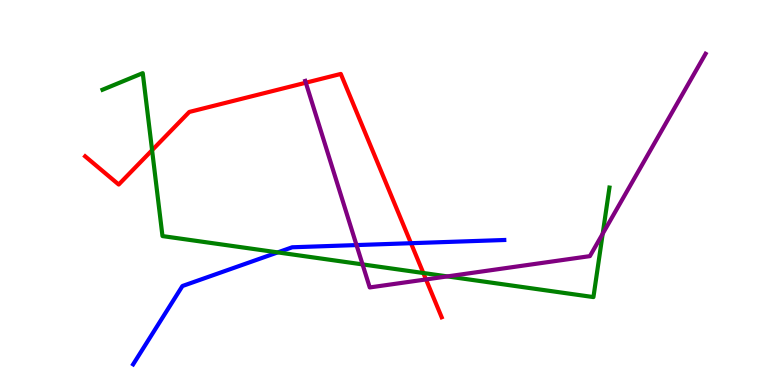[{'lines': ['blue', 'red'], 'intersections': [{'x': 5.3, 'y': 3.68}]}, {'lines': ['green', 'red'], 'intersections': [{'x': 1.96, 'y': 6.1}, {'x': 5.46, 'y': 2.91}]}, {'lines': ['purple', 'red'], 'intersections': [{'x': 3.95, 'y': 7.85}, {'x': 5.5, 'y': 2.74}]}, {'lines': ['blue', 'green'], 'intersections': [{'x': 3.58, 'y': 3.44}]}, {'lines': ['blue', 'purple'], 'intersections': [{'x': 4.6, 'y': 3.63}]}, {'lines': ['green', 'purple'], 'intersections': [{'x': 4.68, 'y': 3.13}, {'x': 5.77, 'y': 2.82}, {'x': 7.78, 'y': 3.93}]}]